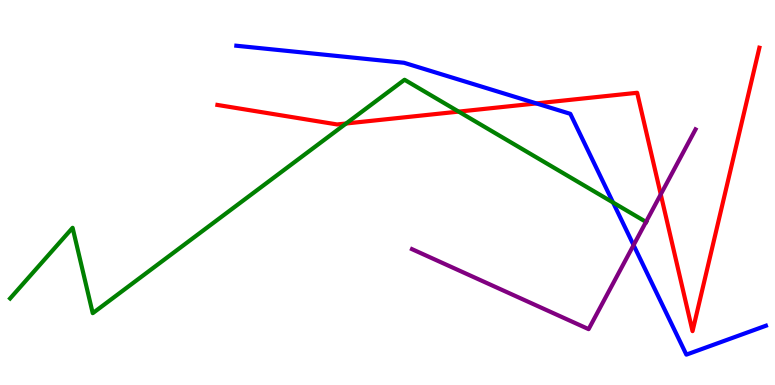[{'lines': ['blue', 'red'], 'intersections': [{'x': 6.92, 'y': 7.31}]}, {'lines': ['green', 'red'], 'intersections': [{'x': 4.47, 'y': 6.79}, {'x': 5.92, 'y': 7.1}]}, {'lines': ['purple', 'red'], 'intersections': [{'x': 8.53, 'y': 4.95}]}, {'lines': ['blue', 'green'], 'intersections': [{'x': 7.91, 'y': 4.74}]}, {'lines': ['blue', 'purple'], 'intersections': [{'x': 8.18, 'y': 3.63}]}, {'lines': ['green', 'purple'], 'intersections': [{'x': 8.34, 'y': 4.24}]}]